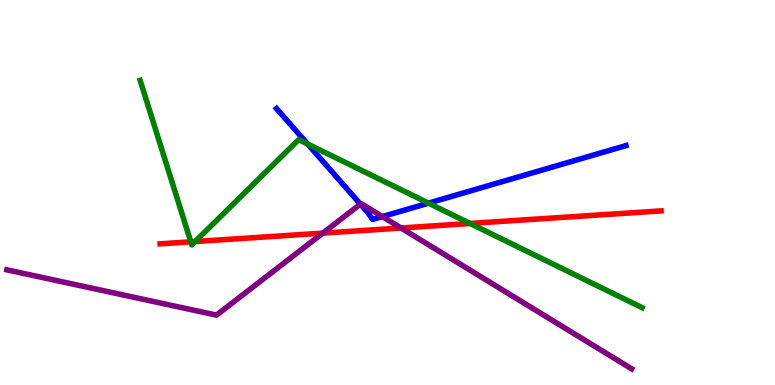[{'lines': ['blue', 'red'], 'intersections': []}, {'lines': ['green', 'red'], 'intersections': [{'x': 2.46, 'y': 3.72}, {'x': 2.52, 'y': 3.73}, {'x': 6.07, 'y': 4.2}]}, {'lines': ['purple', 'red'], 'intersections': [{'x': 4.16, 'y': 3.94}, {'x': 5.17, 'y': 4.08}]}, {'lines': ['blue', 'green'], 'intersections': [{'x': 3.97, 'y': 6.26}, {'x': 5.53, 'y': 4.72}]}, {'lines': ['blue', 'purple'], 'intersections': [{'x': 4.65, 'y': 4.7}, {'x': 4.93, 'y': 4.37}]}, {'lines': ['green', 'purple'], 'intersections': []}]